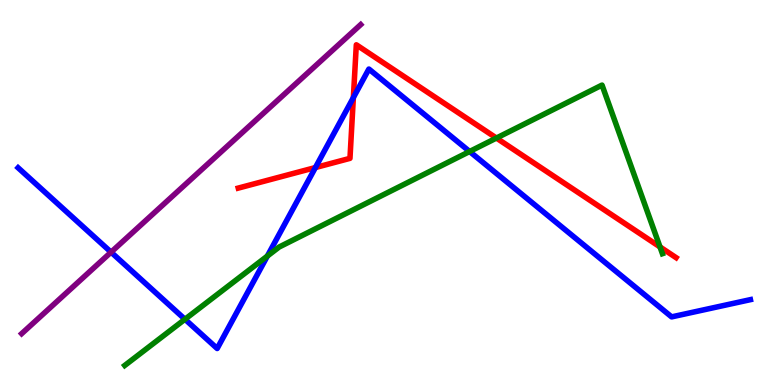[{'lines': ['blue', 'red'], 'intersections': [{'x': 4.07, 'y': 5.65}, {'x': 4.56, 'y': 7.46}]}, {'lines': ['green', 'red'], 'intersections': [{'x': 6.41, 'y': 6.41}, {'x': 8.52, 'y': 3.59}]}, {'lines': ['purple', 'red'], 'intersections': []}, {'lines': ['blue', 'green'], 'intersections': [{'x': 2.39, 'y': 1.71}, {'x': 3.45, 'y': 3.35}, {'x': 6.06, 'y': 6.06}]}, {'lines': ['blue', 'purple'], 'intersections': [{'x': 1.43, 'y': 3.45}]}, {'lines': ['green', 'purple'], 'intersections': []}]